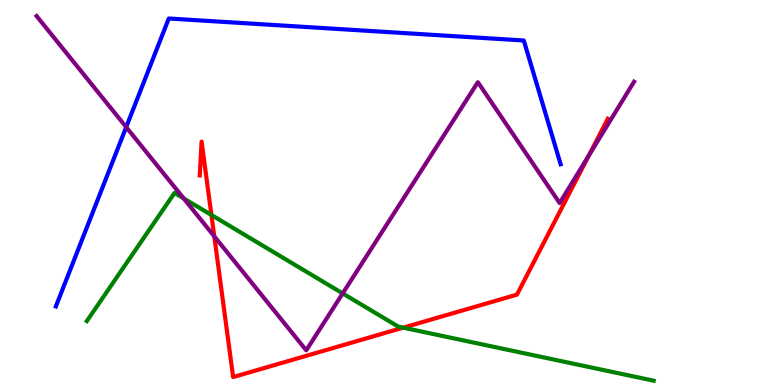[{'lines': ['blue', 'red'], 'intersections': []}, {'lines': ['green', 'red'], 'intersections': [{'x': 2.73, 'y': 4.42}, {'x': 5.2, 'y': 1.49}]}, {'lines': ['purple', 'red'], 'intersections': [{'x': 2.76, 'y': 3.86}, {'x': 7.6, 'y': 5.96}]}, {'lines': ['blue', 'green'], 'intersections': []}, {'lines': ['blue', 'purple'], 'intersections': [{'x': 1.63, 'y': 6.7}]}, {'lines': ['green', 'purple'], 'intersections': [{'x': 2.37, 'y': 4.85}, {'x': 4.42, 'y': 2.38}]}]